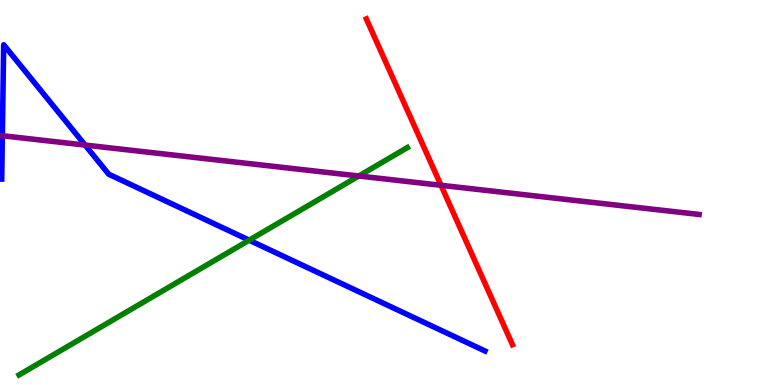[{'lines': ['blue', 'red'], 'intersections': []}, {'lines': ['green', 'red'], 'intersections': []}, {'lines': ['purple', 'red'], 'intersections': [{'x': 5.69, 'y': 5.19}]}, {'lines': ['blue', 'green'], 'intersections': [{'x': 3.22, 'y': 3.76}]}, {'lines': ['blue', 'purple'], 'intersections': [{'x': 0.0303, 'y': 6.47}, {'x': 1.1, 'y': 6.23}]}, {'lines': ['green', 'purple'], 'intersections': [{'x': 4.63, 'y': 5.43}]}]